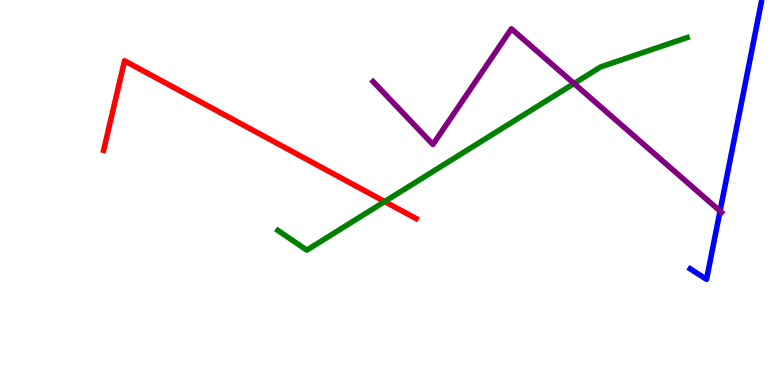[{'lines': ['blue', 'red'], 'intersections': []}, {'lines': ['green', 'red'], 'intersections': [{'x': 4.96, 'y': 4.76}]}, {'lines': ['purple', 'red'], 'intersections': []}, {'lines': ['blue', 'green'], 'intersections': []}, {'lines': ['blue', 'purple'], 'intersections': [{'x': 9.29, 'y': 4.52}]}, {'lines': ['green', 'purple'], 'intersections': [{'x': 7.41, 'y': 7.83}]}]